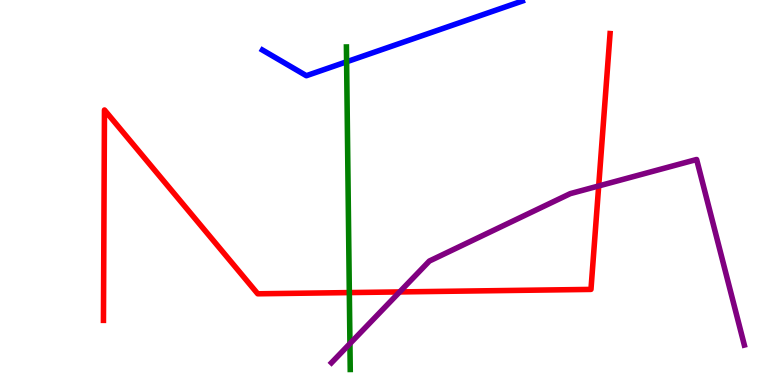[{'lines': ['blue', 'red'], 'intersections': []}, {'lines': ['green', 'red'], 'intersections': [{'x': 4.51, 'y': 2.4}]}, {'lines': ['purple', 'red'], 'intersections': [{'x': 5.16, 'y': 2.42}, {'x': 7.73, 'y': 5.17}]}, {'lines': ['blue', 'green'], 'intersections': [{'x': 4.47, 'y': 8.4}]}, {'lines': ['blue', 'purple'], 'intersections': []}, {'lines': ['green', 'purple'], 'intersections': [{'x': 4.52, 'y': 1.08}]}]